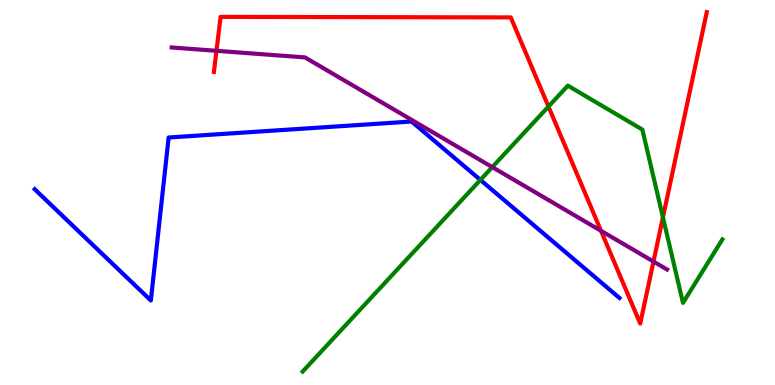[{'lines': ['blue', 'red'], 'intersections': []}, {'lines': ['green', 'red'], 'intersections': [{'x': 7.08, 'y': 7.23}, {'x': 8.55, 'y': 4.35}]}, {'lines': ['purple', 'red'], 'intersections': [{'x': 2.79, 'y': 8.68}, {'x': 7.75, 'y': 4.0}, {'x': 8.43, 'y': 3.21}]}, {'lines': ['blue', 'green'], 'intersections': [{'x': 6.2, 'y': 5.33}]}, {'lines': ['blue', 'purple'], 'intersections': []}, {'lines': ['green', 'purple'], 'intersections': [{'x': 6.35, 'y': 5.66}]}]